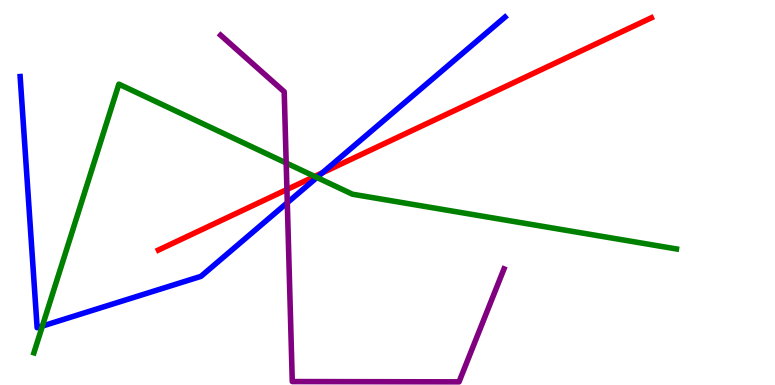[{'lines': ['blue', 'red'], 'intersections': [{'x': 4.16, 'y': 5.51}]}, {'lines': ['green', 'red'], 'intersections': [{'x': 4.06, 'y': 5.42}]}, {'lines': ['purple', 'red'], 'intersections': [{'x': 3.7, 'y': 5.08}]}, {'lines': ['blue', 'green'], 'intersections': [{'x': 0.547, 'y': 1.53}, {'x': 4.09, 'y': 5.39}]}, {'lines': ['blue', 'purple'], 'intersections': [{'x': 3.71, 'y': 4.73}]}, {'lines': ['green', 'purple'], 'intersections': [{'x': 3.69, 'y': 5.77}]}]